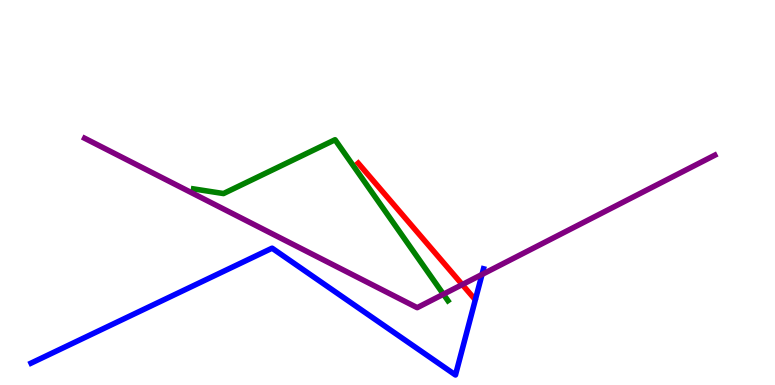[{'lines': ['blue', 'red'], 'intersections': []}, {'lines': ['green', 'red'], 'intersections': []}, {'lines': ['purple', 'red'], 'intersections': [{'x': 5.96, 'y': 2.61}]}, {'lines': ['blue', 'green'], 'intersections': []}, {'lines': ['blue', 'purple'], 'intersections': [{'x': 6.22, 'y': 2.87}]}, {'lines': ['green', 'purple'], 'intersections': [{'x': 5.72, 'y': 2.36}]}]